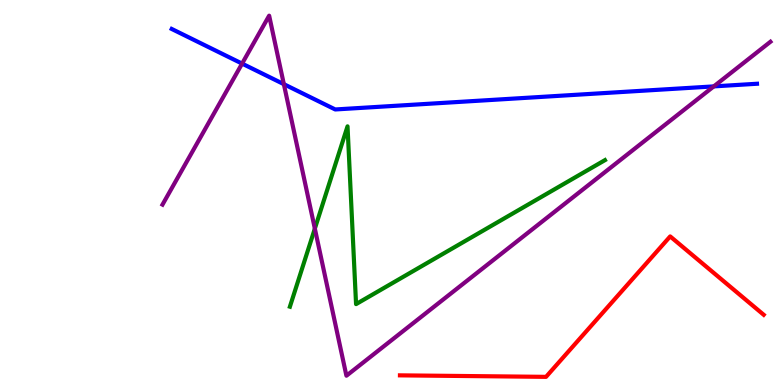[{'lines': ['blue', 'red'], 'intersections': []}, {'lines': ['green', 'red'], 'intersections': []}, {'lines': ['purple', 'red'], 'intersections': []}, {'lines': ['blue', 'green'], 'intersections': []}, {'lines': ['blue', 'purple'], 'intersections': [{'x': 3.12, 'y': 8.35}, {'x': 3.66, 'y': 7.81}, {'x': 9.21, 'y': 7.76}]}, {'lines': ['green', 'purple'], 'intersections': [{'x': 4.06, 'y': 4.06}]}]